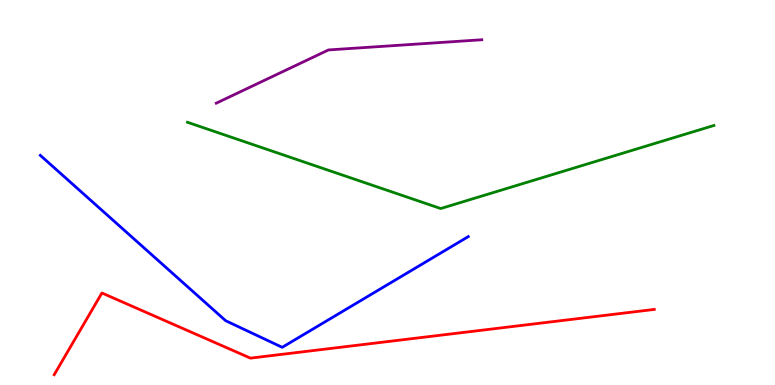[{'lines': ['blue', 'red'], 'intersections': []}, {'lines': ['green', 'red'], 'intersections': []}, {'lines': ['purple', 'red'], 'intersections': []}, {'lines': ['blue', 'green'], 'intersections': []}, {'lines': ['blue', 'purple'], 'intersections': []}, {'lines': ['green', 'purple'], 'intersections': []}]